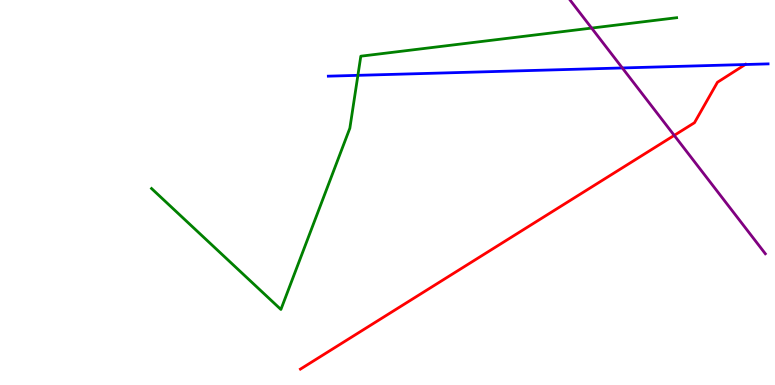[{'lines': ['blue', 'red'], 'intersections': [{'x': 9.62, 'y': 8.32}]}, {'lines': ['green', 'red'], 'intersections': []}, {'lines': ['purple', 'red'], 'intersections': [{'x': 8.7, 'y': 6.48}]}, {'lines': ['blue', 'green'], 'intersections': [{'x': 4.62, 'y': 8.04}]}, {'lines': ['blue', 'purple'], 'intersections': [{'x': 8.03, 'y': 8.23}]}, {'lines': ['green', 'purple'], 'intersections': [{'x': 7.63, 'y': 9.27}]}]